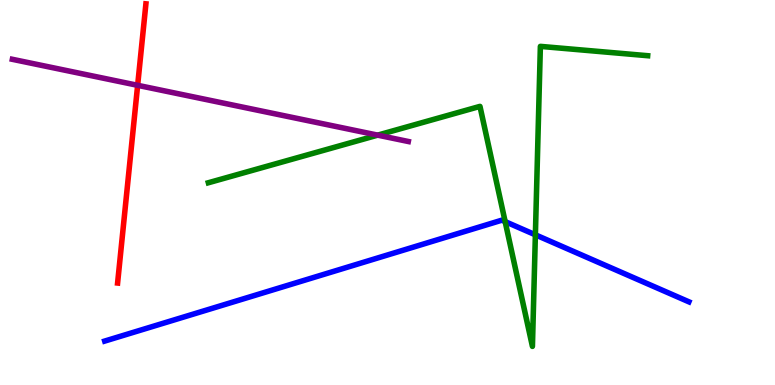[{'lines': ['blue', 'red'], 'intersections': []}, {'lines': ['green', 'red'], 'intersections': []}, {'lines': ['purple', 'red'], 'intersections': [{'x': 1.78, 'y': 7.78}]}, {'lines': ['blue', 'green'], 'intersections': [{'x': 6.52, 'y': 4.24}, {'x': 6.91, 'y': 3.9}]}, {'lines': ['blue', 'purple'], 'intersections': []}, {'lines': ['green', 'purple'], 'intersections': [{'x': 4.87, 'y': 6.49}]}]